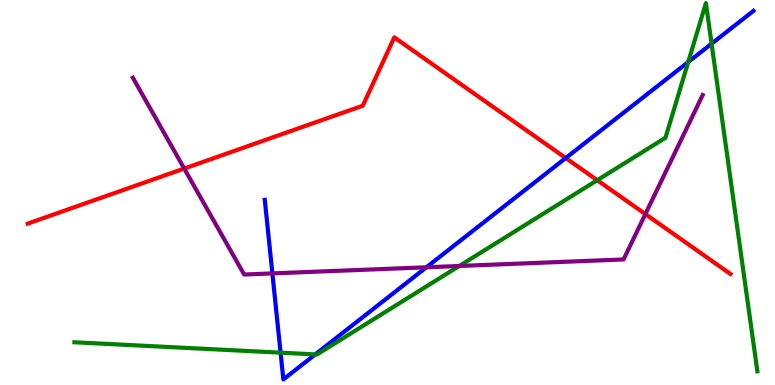[{'lines': ['blue', 'red'], 'intersections': [{'x': 7.3, 'y': 5.9}]}, {'lines': ['green', 'red'], 'intersections': [{'x': 7.71, 'y': 5.32}]}, {'lines': ['purple', 'red'], 'intersections': [{'x': 2.38, 'y': 5.62}, {'x': 8.33, 'y': 4.44}]}, {'lines': ['blue', 'green'], 'intersections': [{'x': 3.62, 'y': 0.84}, {'x': 4.07, 'y': 0.794}, {'x': 8.88, 'y': 8.39}, {'x': 9.18, 'y': 8.86}]}, {'lines': ['blue', 'purple'], 'intersections': [{'x': 3.51, 'y': 2.9}, {'x': 5.5, 'y': 3.06}]}, {'lines': ['green', 'purple'], 'intersections': [{'x': 5.93, 'y': 3.09}]}]